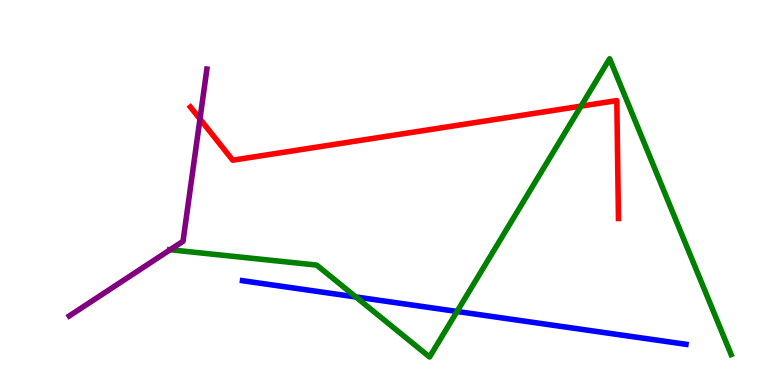[{'lines': ['blue', 'red'], 'intersections': []}, {'lines': ['green', 'red'], 'intersections': [{'x': 7.5, 'y': 7.24}]}, {'lines': ['purple', 'red'], 'intersections': [{'x': 2.58, 'y': 6.91}]}, {'lines': ['blue', 'green'], 'intersections': [{'x': 4.59, 'y': 2.29}, {'x': 5.9, 'y': 1.91}]}, {'lines': ['blue', 'purple'], 'intersections': []}, {'lines': ['green', 'purple'], 'intersections': [{'x': 2.2, 'y': 3.51}]}]